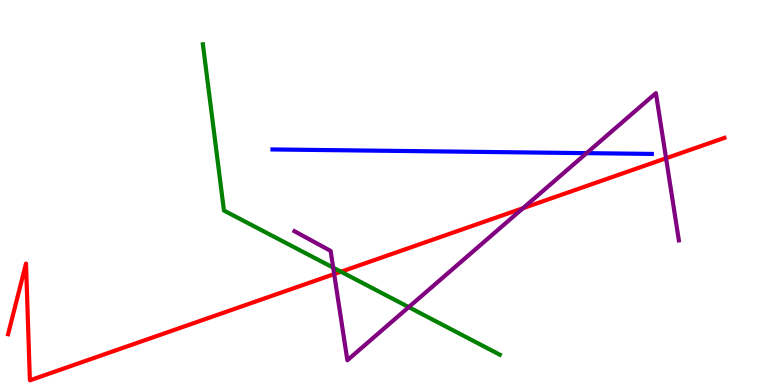[{'lines': ['blue', 'red'], 'intersections': []}, {'lines': ['green', 'red'], 'intersections': [{'x': 4.4, 'y': 2.94}]}, {'lines': ['purple', 'red'], 'intersections': [{'x': 4.31, 'y': 2.88}, {'x': 6.75, 'y': 4.59}, {'x': 8.59, 'y': 5.89}]}, {'lines': ['blue', 'green'], 'intersections': []}, {'lines': ['blue', 'purple'], 'intersections': [{'x': 7.57, 'y': 6.02}]}, {'lines': ['green', 'purple'], 'intersections': [{'x': 4.3, 'y': 3.05}, {'x': 5.27, 'y': 2.02}]}]